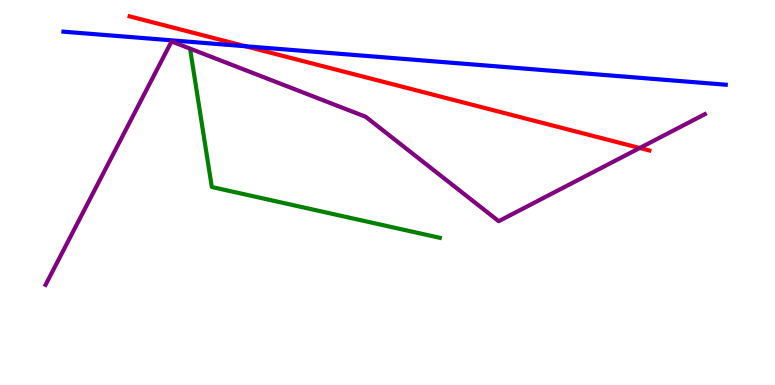[{'lines': ['blue', 'red'], 'intersections': [{'x': 3.17, 'y': 8.8}]}, {'lines': ['green', 'red'], 'intersections': []}, {'lines': ['purple', 'red'], 'intersections': [{'x': 8.25, 'y': 6.16}]}, {'lines': ['blue', 'green'], 'intersections': []}, {'lines': ['blue', 'purple'], 'intersections': []}, {'lines': ['green', 'purple'], 'intersections': []}]